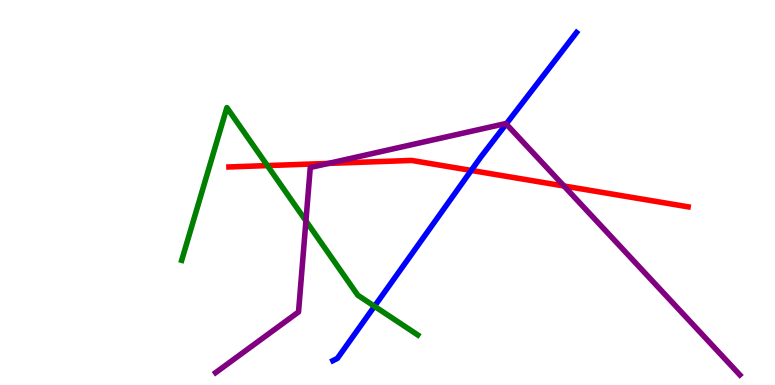[{'lines': ['blue', 'red'], 'intersections': [{'x': 6.08, 'y': 5.57}]}, {'lines': ['green', 'red'], 'intersections': [{'x': 3.45, 'y': 5.7}]}, {'lines': ['purple', 'red'], 'intersections': [{'x': 4.24, 'y': 5.76}, {'x': 7.28, 'y': 5.17}]}, {'lines': ['blue', 'green'], 'intersections': [{'x': 4.83, 'y': 2.04}]}, {'lines': ['blue', 'purple'], 'intersections': [{'x': 6.53, 'y': 6.78}]}, {'lines': ['green', 'purple'], 'intersections': [{'x': 3.95, 'y': 4.26}]}]